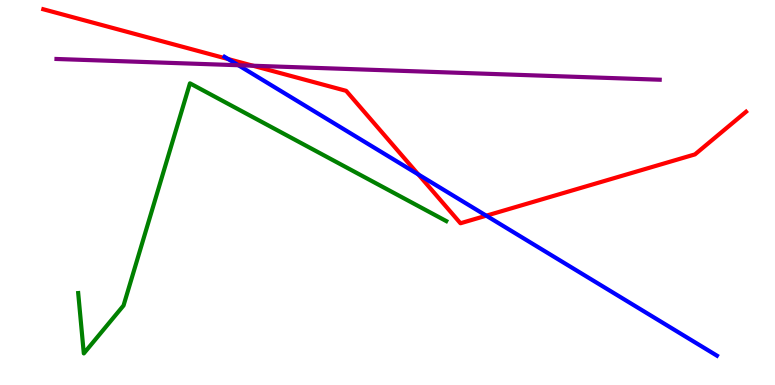[{'lines': ['blue', 'red'], 'intersections': [{'x': 2.94, 'y': 8.47}, {'x': 5.4, 'y': 5.47}, {'x': 6.27, 'y': 4.4}]}, {'lines': ['green', 'red'], 'intersections': []}, {'lines': ['purple', 'red'], 'intersections': [{'x': 3.26, 'y': 8.29}]}, {'lines': ['blue', 'green'], 'intersections': []}, {'lines': ['blue', 'purple'], 'intersections': [{'x': 3.08, 'y': 8.31}]}, {'lines': ['green', 'purple'], 'intersections': []}]